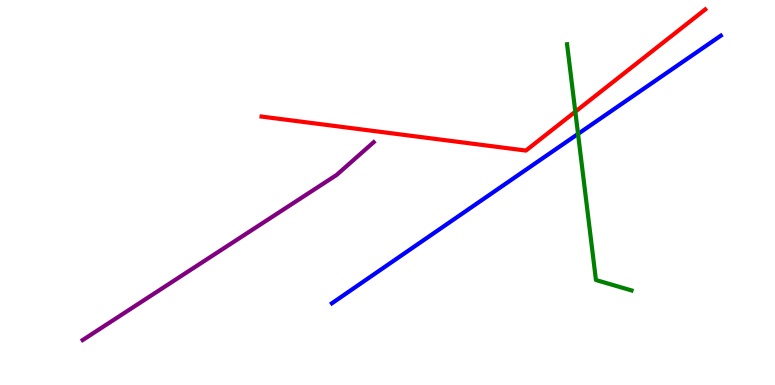[{'lines': ['blue', 'red'], 'intersections': []}, {'lines': ['green', 'red'], 'intersections': [{'x': 7.42, 'y': 7.1}]}, {'lines': ['purple', 'red'], 'intersections': []}, {'lines': ['blue', 'green'], 'intersections': [{'x': 7.46, 'y': 6.52}]}, {'lines': ['blue', 'purple'], 'intersections': []}, {'lines': ['green', 'purple'], 'intersections': []}]